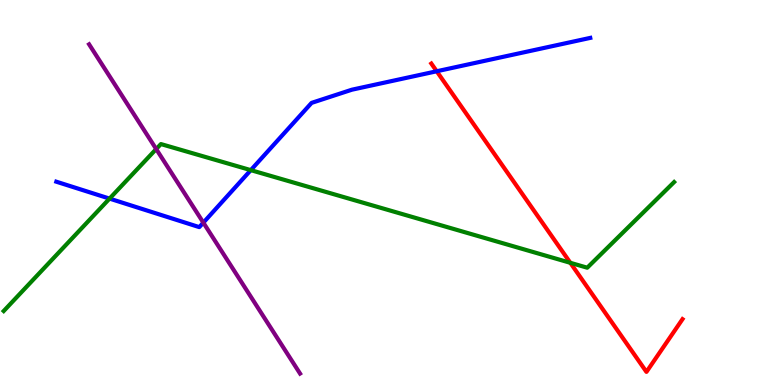[{'lines': ['blue', 'red'], 'intersections': [{'x': 5.63, 'y': 8.15}]}, {'lines': ['green', 'red'], 'intersections': [{'x': 7.36, 'y': 3.17}]}, {'lines': ['purple', 'red'], 'intersections': []}, {'lines': ['blue', 'green'], 'intersections': [{'x': 1.41, 'y': 4.84}, {'x': 3.24, 'y': 5.58}]}, {'lines': ['blue', 'purple'], 'intersections': [{'x': 2.62, 'y': 4.22}]}, {'lines': ['green', 'purple'], 'intersections': [{'x': 2.02, 'y': 6.13}]}]